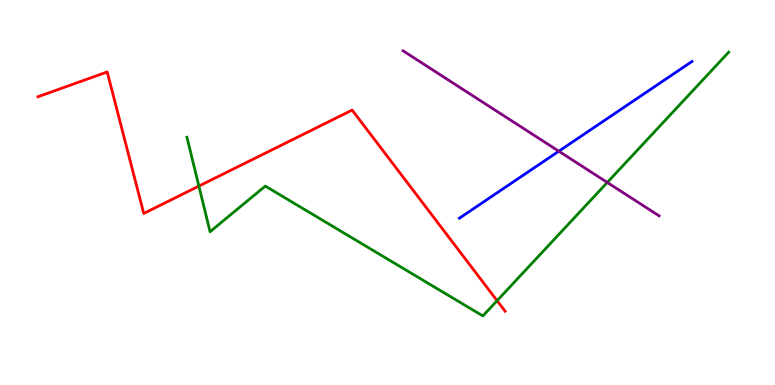[{'lines': ['blue', 'red'], 'intersections': []}, {'lines': ['green', 'red'], 'intersections': [{'x': 2.57, 'y': 5.17}, {'x': 6.41, 'y': 2.19}]}, {'lines': ['purple', 'red'], 'intersections': []}, {'lines': ['blue', 'green'], 'intersections': []}, {'lines': ['blue', 'purple'], 'intersections': [{'x': 7.21, 'y': 6.07}]}, {'lines': ['green', 'purple'], 'intersections': [{'x': 7.84, 'y': 5.26}]}]